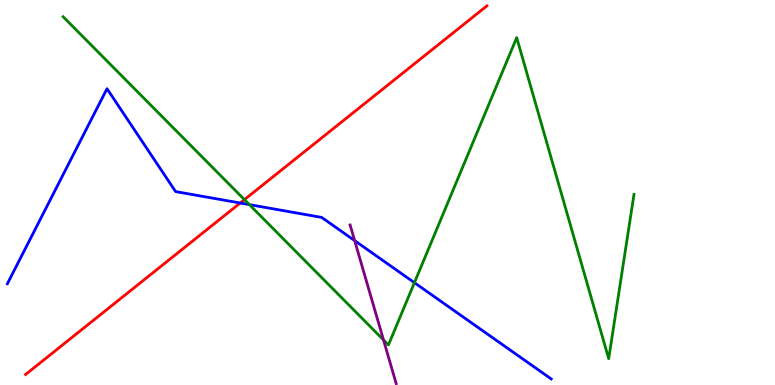[{'lines': ['blue', 'red'], 'intersections': [{'x': 3.1, 'y': 4.73}]}, {'lines': ['green', 'red'], 'intersections': [{'x': 3.15, 'y': 4.81}]}, {'lines': ['purple', 'red'], 'intersections': []}, {'lines': ['blue', 'green'], 'intersections': [{'x': 3.22, 'y': 4.68}, {'x': 5.35, 'y': 2.66}]}, {'lines': ['blue', 'purple'], 'intersections': [{'x': 4.58, 'y': 3.75}]}, {'lines': ['green', 'purple'], 'intersections': [{'x': 4.95, 'y': 1.17}]}]